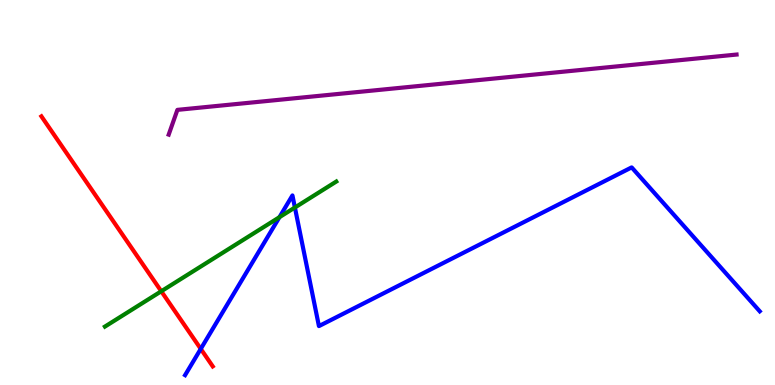[{'lines': ['blue', 'red'], 'intersections': [{'x': 2.59, 'y': 0.938}]}, {'lines': ['green', 'red'], 'intersections': [{'x': 2.08, 'y': 2.43}]}, {'lines': ['purple', 'red'], 'intersections': []}, {'lines': ['blue', 'green'], 'intersections': [{'x': 3.61, 'y': 4.36}, {'x': 3.81, 'y': 4.61}]}, {'lines': ['blue', 'purple'], 'intersections': []}, {'lines': ['green', 'purple'], 'intersections': []}]